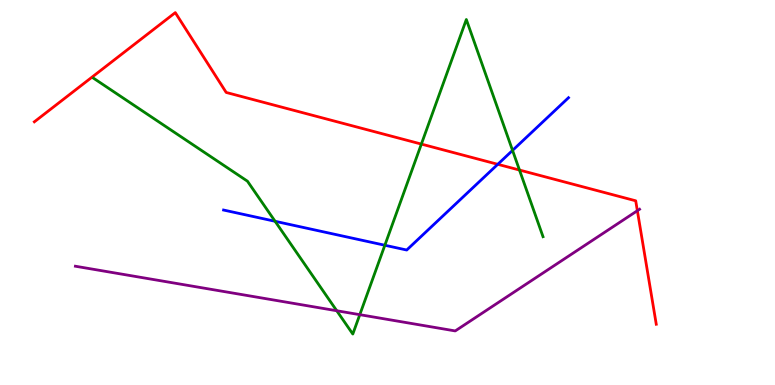[{'lines': ['blue', 'red'], 'intersections': [{'x': 6.42, 'y': 5.73}]}, {'lines': ['green', 'red'], 'intersections': [{'x': 5.44, 'y': 6.26}, {'x': 6.7, 'y': 5.58}]}, {'lines': ['purple', 'red'], 'intersections': [{'x': 8.22, 'y': 4.53}]}, {'lines': ['blue', 'green'], 'intersections': [{'x': 3.55, 'y': 4.25}, {'x': 4.97, 'y': 3.63}, {'x': 6.61, 'y': 6.09}]}, {'lines': ['blue', 'purple'], 'intersections': []}, {'lines': ['green', 'purple'], 'intersections': [{'x': 4.35, 'y': 1.93}, {'x': 4.64, 'y': 1.83}]}]